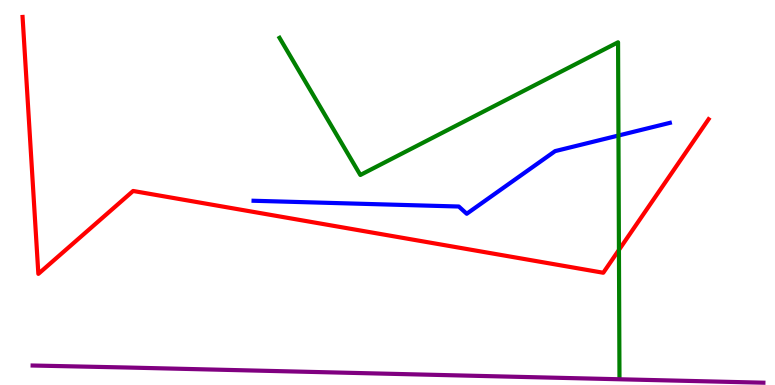[{'lines': ['blue', 'red'], 'intersections': []}, {'lines': ['green', 'red'], 'intersections': [{'x': 7.99, 'y': 3.51}]}, {'lines': ['purple', 'red'], 'intersections': []}, {'lines': ['blue', 'green'], 'intersections': [{'x': 7.98, 'y': 6.48}]}, {'lines': ['blue', 'purple'], 'intersections': []}, {'lines': ['green', 'purple'], 'intersections': []}]